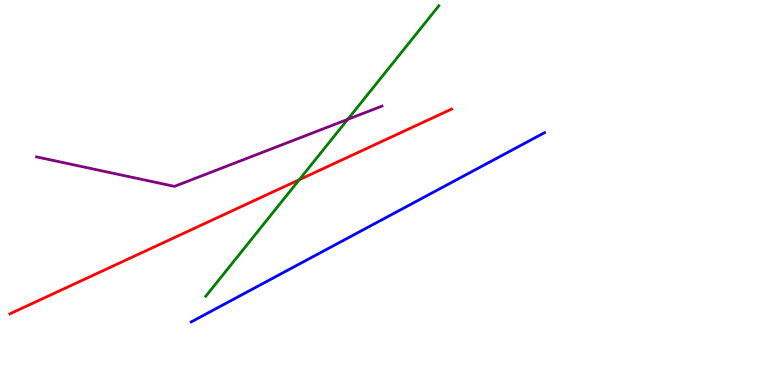[{'lines': ['blue', 'red'], 'intersections': []}, {'lines': ['green', 'red'], 'intersections': [{'x': 3.86, 'y': 5.33}]}, {'lines': ['purple', 'red'], 'intersections': []}, {'lines': ['blue', 'green'], 'intersections': []}, {'lines': ['blue', 'purple'], 'intersections': []}, {'lines': ['green', 'purple'], 'intersections': [{'x': 4.49, 'y': 6.9}]}]